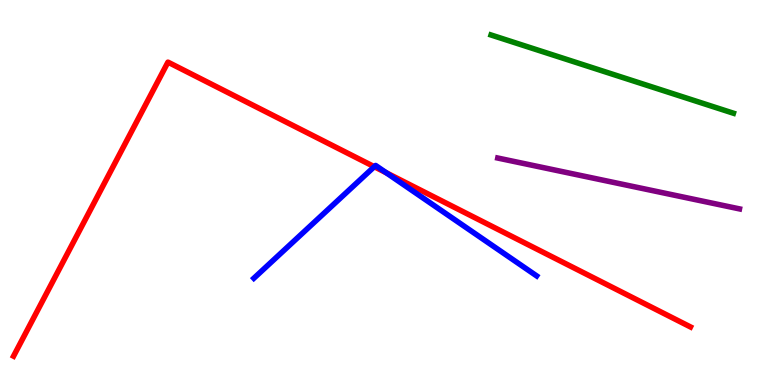[{'lines': ['blue', 'red'], 'intersections': [{'x': 4.83, 'y': 5.67}, {'x': 4.98, 'y': 5.51}]}, {'lines': ['green', 'red'], 'intersections': []}, {'lines': ['purple', 'red'], 'intersections': []}, {'lines': ['blue', 'green'], 'intersections': []}, {'lines': ['blue', 'purple'], 'intersections': []}, {'lines': ['green', 'purple'], 'intersections': []}]